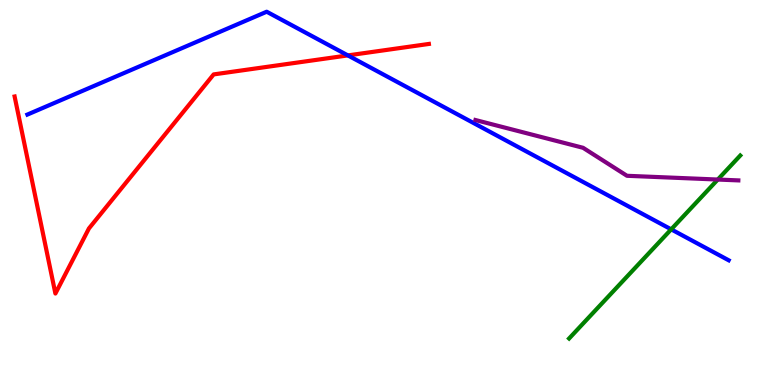[{'lines': ['blue', 'red'], 'intersections': [{'x': 4.49, 'y': 8.56}]}, {'lines': ['green', 'red'], 'intersections': []}, {'lines': ['purple', 'red'], 'intersections': []}, {'lines': ['blue', 'green'], 'intersections': [{'x': 8.66, 'y': 4.04}]}, {'lines': ['blue', 'purple'], 'intersections': []}, {'lines': ['green', 'purple'], 'intersections': [{'x': 9.26, 'y': 5.34}]}]